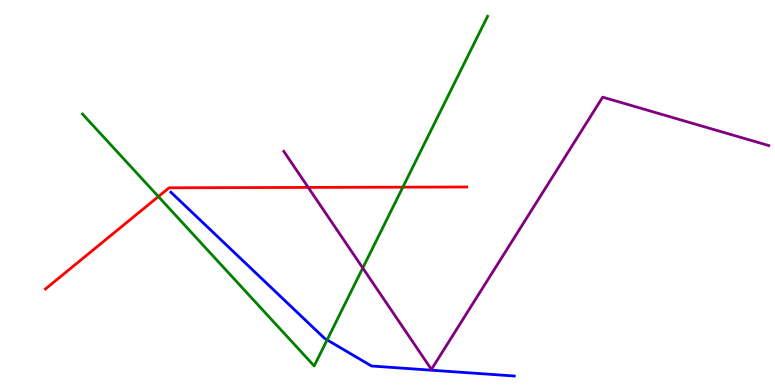[{'lines': ['blue', 'red'], 'intersections': []}, {'lines': ['green', 'red'], 'intersections': [{'x': 2.04, 'y': 4.89}, {'x': 5.2, 'y': 5.14}]}, {'lines': ['purple', 'red'], 'intersections': [{'x': 3.98, 'y': 5.13}]}, {'lines': ['blue', 'green'], 'intersections': [{'x': 4.22, 'y': 1.17}]}, {'lines': ['blue', 'purple'], 'intersections': []}, {'lines': ['green', 'purple'], 'intersections': [{'x': 4.68, 'y': 3.04}]}]